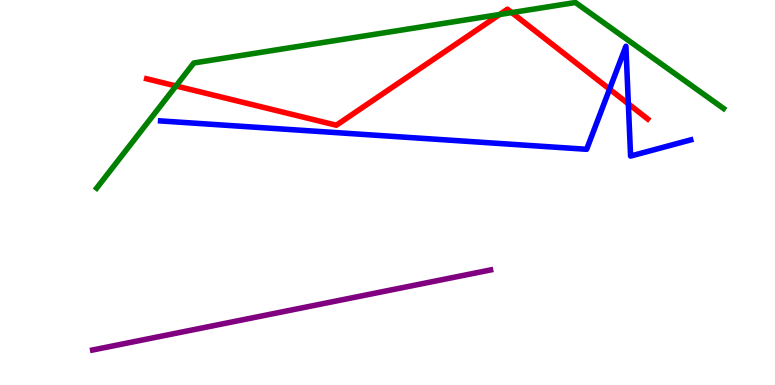[{'lines': ['blue', 'red'], 'intersections': [{'x': 7.87, 'y': 7.68}, {'x': 8.11, 'y': 7.3}]}, {'lines': ['green', 'red'], 'intersections': [{'x': 2.27, 'y': 7.77}, {'x': 6.45, 'y': 9.62}, {'x': 6.6, 'y': 9.67}]}, {'lines': ['purple', 'red'], 'intersections': []}, {'lines': ['blue', 'green'], 'intersections': []}, {'lines': ['blue', 'purple'], 'intersections': []}, {'lines': ['green', 'purple'], 'intersections': []}]